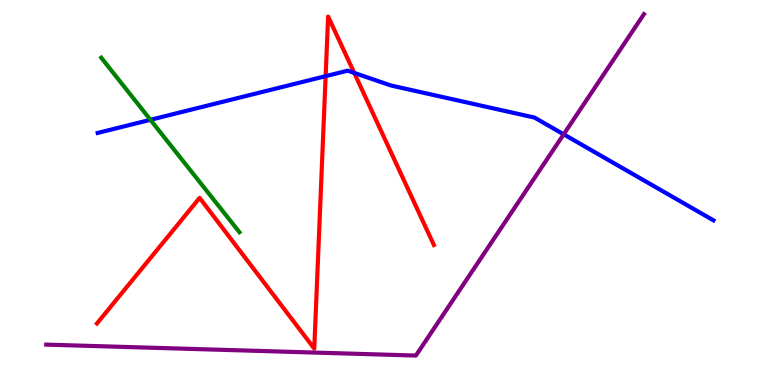[{'lines': ['blue', 'red'], 'intersections': [{'x': 4.2, 'y': 8.02}, {'x': 4.57, 'y': 8.11}]}, {'lines': ['green', 'red'], 'intersections': []}, {'lines': ['purple', 'red'], 'intersections': []}, {'lines': ['blue', 'green'], 'intersections': [{'x': 1.94, 'y': 6.89}]}, {'lines': ['blue', 'purple'], 'intersections': [{'x': 7.27, 'y': 6.51}]}, {'lines': ['green', 'purple'], 'intersections': []}]